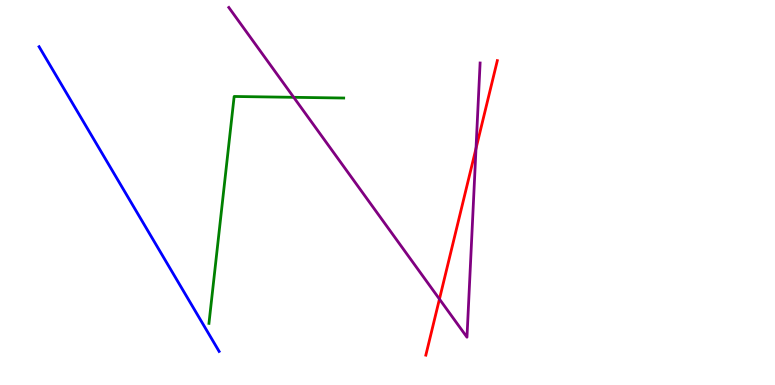[{'lines': ['blue', 'red'], 'intersections': []}, {'lines': ['green', 'red'], 'intersections': []}, {'lines': ['purple', 'red'], 'intersections': [{'x': 5.67, 'y': 2.23}, {'x': 6.14, 'y': 6.14}]}, {'lines': ['blue', 'green'], 'intersections': []}, {'lines': ['blue', 'purple'], 'intersections': []}, {'lines': ['green', 'purple'], 'intersections': [{'x': 3.79, 'y': 7.47}]}]